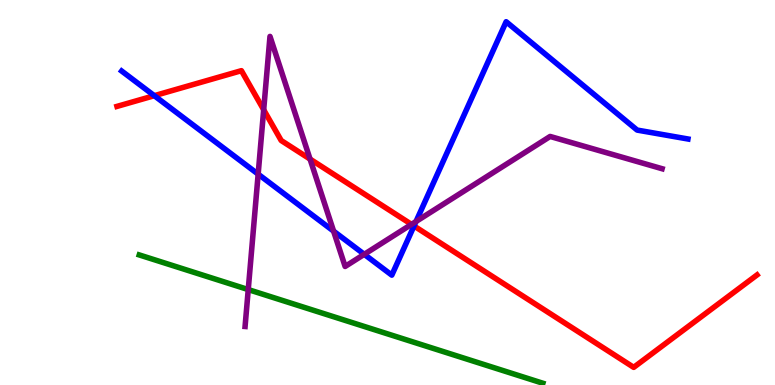[{'lines': ['blue', 'red'], 'intersections': [{'x': 1.99, 'y': 7.51}, {'x': 5.34, 'y': 4.13}]}, {'lines': ['green', 'red'], 'intersections': []}, {'lines': ['purple', 'red'], 'intersections': [{'x': 3.4, 'y': 7.15}, {'x': 4.0, 'y': 5.87}, {'x': 5.31, 'y': 4.17}]}, {'lines': ['blue', 'green'], 'intersections': []}, {'lines': ['blue', 'purple'], 'intersections': [{'x': 3.33, 'y': 5.48}, {'x': 4.3, 'y': 4.0}, {'x': 4.7, 'y': 3.39}, {'x': 5.37, 'y': 4.25}]}, {'lines': ['green', 'purple'], 'intersections': [{'x': 3.2, 'y': 2.48}]}]